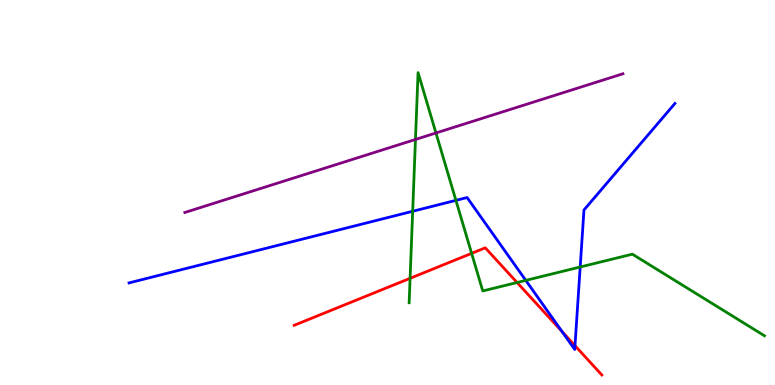[{'lines': ['blue', 'red'], 'intersections': [{'x': 7.25, 'y': 1.39}, {'x': 7.42, 'y': 1.02}]}, {'lines': ['green', 'red'], 'intersections': [{'x': 5.29, 'y': 2.77}, {'x': 6.09, 'y': 3.42}, {'x': 6.67, 'y': 2.66}]}, {'lines': ['purple', 'red'], 'intersections': []}, {'lines': ['blue', 'green'], 'intersections': [{'x': 5.32, 'y': 4.51}, {'x': 5.88, 'y': 4.8}, {'x': 6.78, 'y': 2.72}, {'x': 7.49, 'y': 3.06}]}, {'lines': ['blue', 'purple'], 'intersections': []}, {'lines': ['green', 'purple'], 'intersections': [{'x': 5.36, 'y': 6.38}, {'x': 5.63, 'y': 6.55}]}]